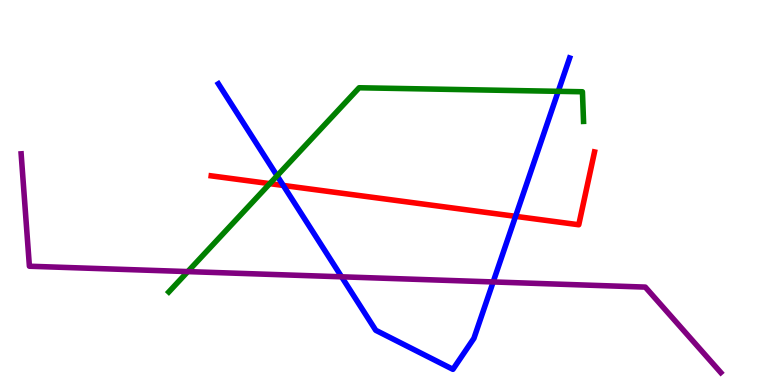[{'lines': ['blue', 'red'], 'intersections': [{'x': 3.65, 'y': 5.18}, {'x': 6.65, 'y': 4.38}]}, {'lines': ['green', 'red'], 'intersections': [{'x': 3.48, 'y': 5.23}]}, {'lines': ['purple', 'red'], 'intersections': []}, {'lines': ['blue', 'green'], 'intersections': [{'x': 3.58, 'y': 5.43}, {'x': 7.2, 'y': 7.63}]}, {'lines': ['blue', 'purple'], 'intersections': [{'x': 4.41, 'y': 2.81}, {'x': 6.36, 'y': 2.68}]}, {'lines': ['green', 'purple'], 'intersections': [{'x': 2.42, 'y': 2.95}]}]